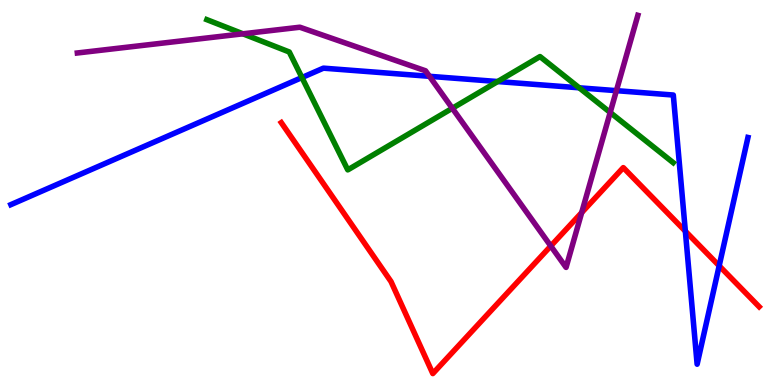[{'lines': ['blue', 'red'], 'intersections': [{'x': 8.84, 'y': 4.0}, {'x': 9.28, 'y': 3.1}]}, {'lines': ['green', 'red'], 'intersections': []}, {'lines': ['purple', 'red'], 'intersections': [{'x': 7.11, 'y': 3.61}, {'x': 7.51, 'y': 4.48}]}, {'lines': ['blue', 'green'], 'intersections': [{'x': 3.9, 'y': 7.99}, {'x': 6.42, 'y': 7.88}, {'x': 7.47, 'y': 7.72}]}, {'lines': ['blue', 'purple'], 'intersections': [{'x': 5.54, 'y': 8.02}, {'x': 7.95, 'y': 7.65}]}, {'lines': ['green', 'purple'], 'intersections': [{'x': 3.13, 'y': 9.12}, {'x': 5.84, 'y': 7.19}, {'x': 7.87, 'y': 7.08}]}]